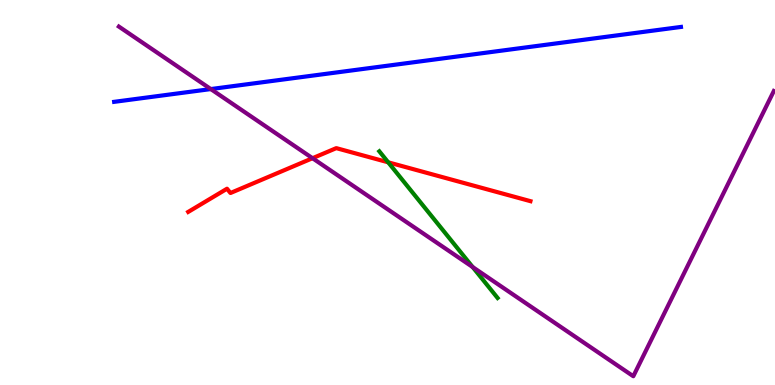[{'lines': ['blue', 'red'], 'intersections': []}, {'lines': ['green', 'red'], 'intersections': [{'x': 5.01, 'y': 5.78}]}, {'lines': ['purple', 'red'], 'intersections': [{'x': 4.03, 'y': 5.89}]}, {'lines': ['blue', 'green'], 'intersections': []}, {'lines': ['blue', 'purple'], 'intersections': [{'x': 2.72, 'y': 7.69}]}, {'lines': ['green', 'purple'], 'intersections': [{'x': 6.1, 'y': 3.06}]}]